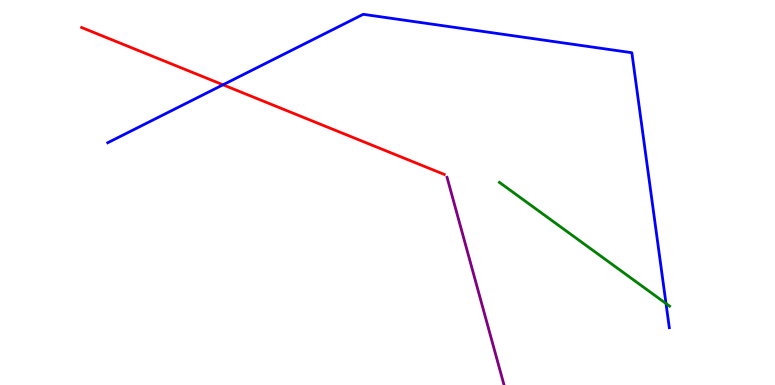[{'lines': ['blue', 'red'], 'intersections': [{'x': 2.88, 'y': 7.8}]}, {'lines': ['green', 'red'], 'intersections': []}, {'lines': ['purple', 'red'], 'intersections': []}, {'lines': ['blue', 'green'], 'intersections': [{'x': 8.59, 'y': 2.12}]}, {'lines': ['blue', 'purple'], 'intersections': []}, {'lines': ['green', 'purple'], 'intersections': []}]